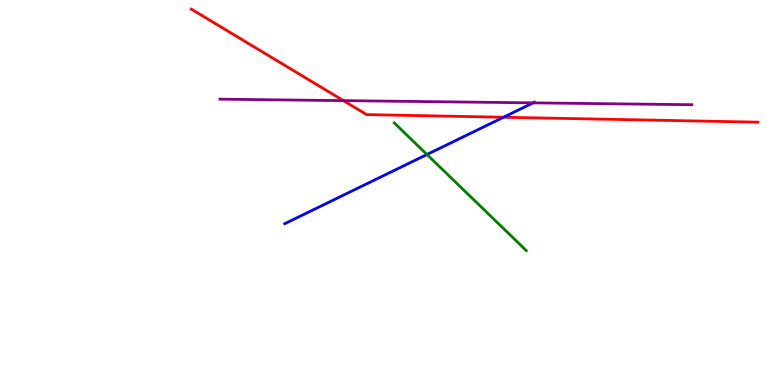[{'lines': ['blue', 'red'], 'intersections': [{'x': 6.5, 'y': 6.95}]}, {'lines': ['green', 'red'], 'intersections': []}, {'lines': ['purple', 'red'], 'intersections': [{'x': 4.43, 'y': 7.39}]}, {'lines': ['blue', 'green'], 'intersections': [{'x': 5.51, 'y': 5.99}]}, {'lines': ['blue', 'purple'], 'intersections': [{'x': 6.88, 'y': 7.33}]}, {'lines': ['green', 'purple'], 'intersections': []}]